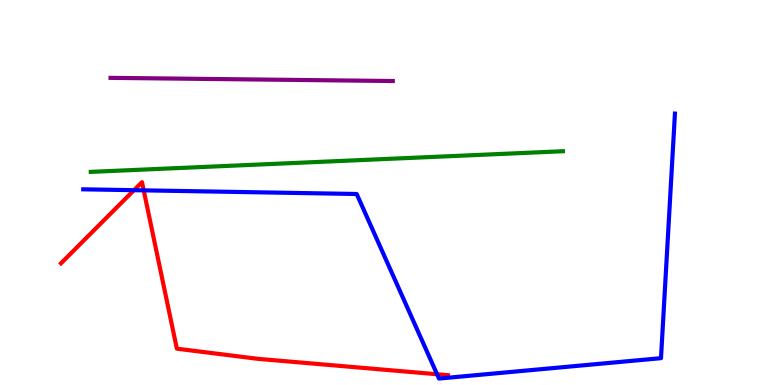[{'lines': ['blue', 'red'], 'intersections': [{'x': 1.73, 'y': 5.06}, {'x': 1.85, 'y': 5.06}, {'x': 5.64, 'y': 0.279}]}, {'lines': ['green', 'red'], 'intersections': []}, {'lines': ['purple', 'red'], 'intersections': []}, {'lines': ['blue', 'green'], 'intersections': []}, {'lines': ['blue', 'purple'], 'intersections': []}, {'lines': ['green', 'purple'], 'intersections': []}]